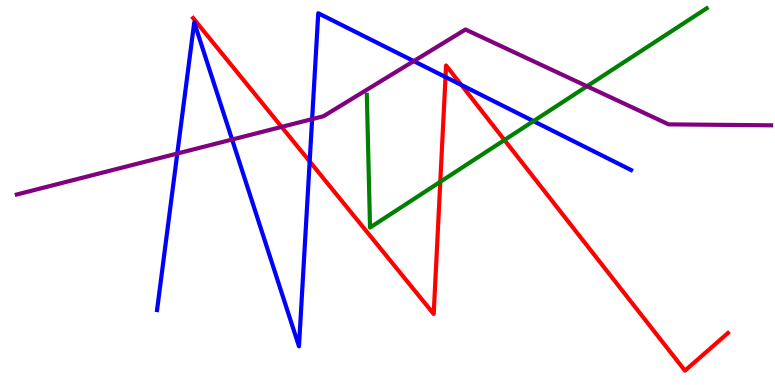[{'lines': ['blue', 'red'], 'intersections': [{'x': 4.0, 'y': 5.81}, {'x': 5.75, 'y': 8.0}, {'x': 5.95, 'y': 7.79}]}, {'lines': ['green', 'red'], 'intersections': [{'x': 5.68, 'y': 5.28}, {'x': 6.51, 'y': 6.36}]}, {'lines': ['purple', 'red'], 'intersections': [{'x': 3.63, 'y': 6.7}]}, {'lines': ['blue', 'green'], 'intersections': [{'x': 6.88, 'y': 6.85}]}, {'lines': ['blue', 'purple'], 'intersections': [{'x': 2.29, 'y': 6.01}, {'x': 2.99, 'y': 6.38}, {'x': 4.03, 'y': 6.91}, {'x': 5.34, 'y': 8.41}]}, {'lines': ['green', 'purple'], 'intersections': [{'x': 7.57, 'y': 7.76}]}]